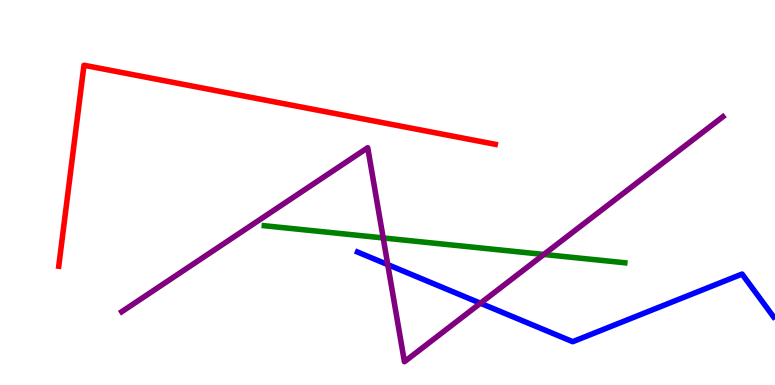[{'lines': ['blue', 'red'], 'intersections': []}, {'lines': ['green', 'red'], 'intersections': []}, {'lines': ['purple', 'red'], 'intersections': []}, {'lines': ['blue', 'green'], 'intersections': []}, {'lines': ['blue', 'purple'], 'intersections': [{'x': 5.0, 'y': 3.13}, {'x': 6.2, 'y': 2.12}]}, {'lines': ['green', 'purple'], 'intersections': [{'x': 4.94, 'y': 3.82}, {'x': 7.02, 'y': 3.39}]}]